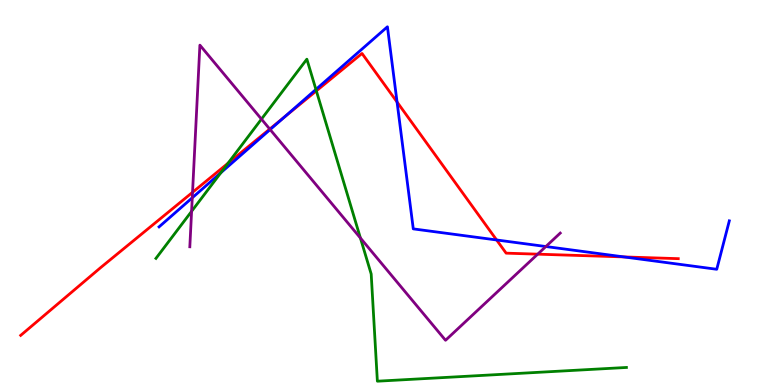[{'lines': ['blue', 'red'], 'intersections': [{'x': 3.67, 'y': 6.96}, {'x': 5.12, 'y': 7.35}, {'x': 6.41, 'y': 3.77}, {'x': 8.05, 'y': 3.33}]}, {'lines': ['green', 'red'], 'intersections': [{'x': 2.94, 'y': 5.76}, {'x': 4.08, 'y': 7.64}]}, {'lines': ['purple', 'red'], 'intersections': [{'x': 2.48, 'y': 5.0}, {'x': 3.48, 'y': 6.65}, {'x': 6.94, 'y': 3.4}]}, {'lines': ['blue', 'green'], 'intersections': [{'x': 2.85, 'y': 5.51}, {'x': 4.08, 'y': 7.68}]}, {'lines': ['blue', 'purple'], 'intersections': [{'x': 2.48, 'y': 4.86}, {'x': 3.49, 'y': 6.64}, {'x': 7.04, 'y': 3.6}]}, {'lines': ['green', 'purple'], 'intersections': [{'x': 2.47, 'y': 4.51}, {'x': 3.37, 'y': 6.91}, {'x': 4.65, 'y': 3.82}]}]